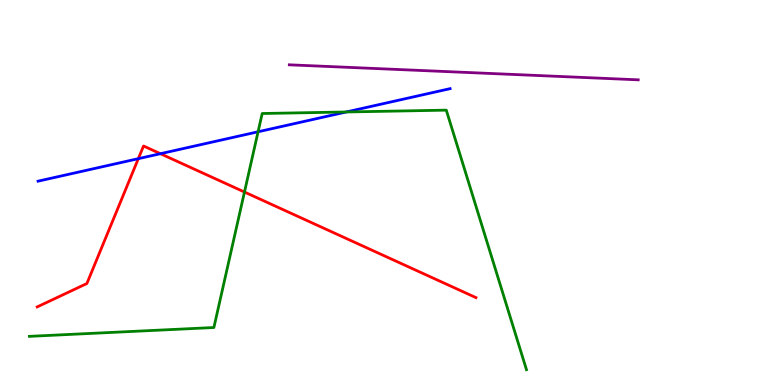[{'lines': ['blue', 'red'], 'intersections': [{'x': 1.78, 'y': 5.88}, {'x': 2.07, 'y': 6.01}]}, {'lines': ['green', 'red'], 'intersections': [{'x': 3.15, 'y': 5.01}]}, {'lines': ['purple', 'red'], 'intersections': []}, {'lines': ['blue', 'green'], 'intersections': [{'x': 3.33, 'y': 6.58}, {'x': 4.47, 'y': 7.09}]}, {'lines': ['blue', 'purple'], 'intersections': []}, {'lines': ['green', 'purple'], 'intersections': []}]